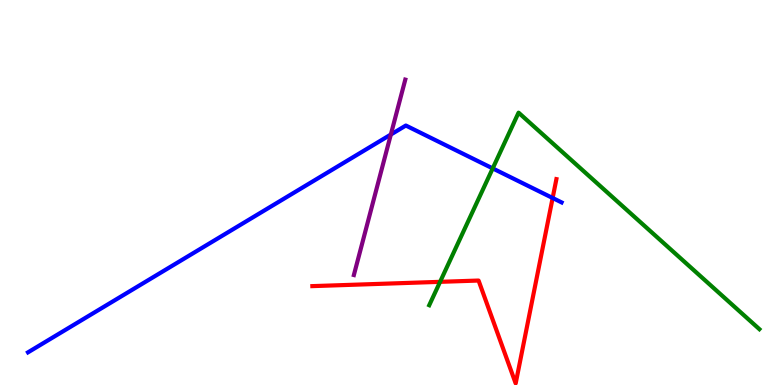[{'lines': ['blue', 'red'], 'intersections': [{'x': 7.13, 'y': 4.86}]}, {'lines': ['green', 'red'], 'intersections': [{'x': 5.68, 'y': 2.68}]}, {'lines': ['purple', 'red'], 'intersections': []}, {'lines': ['blue', 'green'], 'intersections': [{'x': 6.36, 'y': 5.63}]}, {'lines': ['blue', 'purple'], 'intersections': [{'x': 5.04, 'y': 6.51}]}, {'lines': ['green', 'purple'], 'intersections': []}]